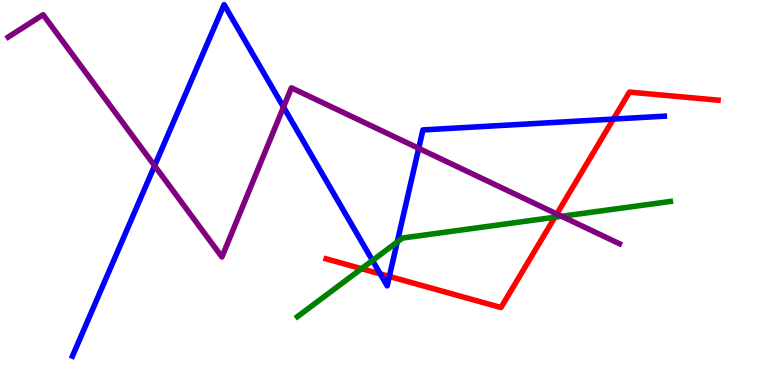[{'lines': ['blue', 'red'], 'intersections': [{'x': 4.91, 'y': 2.89}, {'x': 5.02, 'y': 2.82}, {'x': 7.91, 'y': 6.91}]}, {'lines': ['green', 'red'], 'intersections': [{'x': 4.66, 'y': 3.02}, {'x': 7.16, 'y': 4.36}]}, {'lines': ['purple', 'red'], 'intersections': [{'x': 7.18, 'y': 4.44}]}, {'lines': ['blue', 'green'], 'intersections': [{'x': 4.81, 'y': 3.23}, {'x': 5.13, 'y': 3.71}]}, {'lines': ['blue', 'purple'], 'intersections': [{'x': 1.99, 'y': 5.69}, {'x': 3.66, 'y': 7.22}, {'x': 5.4, 'y': 6.15}]}, {'lines': ['green', 'purple'], 'intersections': [{'x': 7.25, 'y': 4.38}]}]